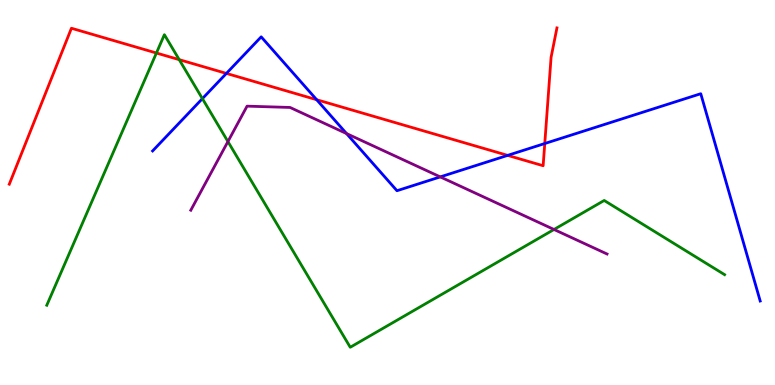[{'lines': ['blue', 'red'], 'intersections': [{'x': 2.92, 'y': 8.09}, {'x': 4.09, 'y': 7.41}, {'x': 6.55, 'y': 5.96}, {'x': 7.03, 'y': 6.27}]}, {'lines': ['green', 'red'], 'intersections': [{'x': 2.02, 'y': 8.62}, {'x': 2.31, 'y': 8.45}]}, {'lines': ['purple', 'red'], 'intersections': []}, {'lines': ['blue', 'green'], 'intersections': [{'x': 2.61, 'y': 7.44}]}, {'lines': ['blue', 'purple'], 'intersections': [{'x': 4.47, 'y': 6.53}, {'x': 5.68, 'y': 5.41}]}, {'lines': ['green', 'purple'], 'intersections': [{'x': 2.94, 'y': 6.32}, {'x': 7.15, 'y': 4.04}]}]